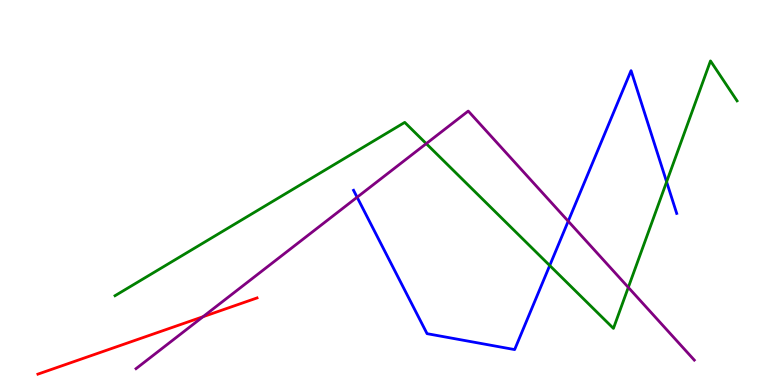[{'lines': ['blue', 'red'], 'intersections': []}, {'lines': ['green', 'red'], 'intersections': []}, {'lines': ['purple', 'red'], 'intersections': [{'x': 2.62, 'y': 1.77}]}, {'lines': ['blue', 'green'], 'intersections': [{'x': 7.09, 'y': 3.1}, {'x': 8.6, 'y': 5.28}]}, {'lines': ['blue', 'purple'], 'intersections': [{'x': 4.61, 'y': 4.88}, {'x': 7.33, 'y': 4.25}]}, {'lines': ['green', 'purple'], 'intersections': [{'x': 5.5, 'y': 6.27}, {'x': 8.11, 'y': 2.54}]}]